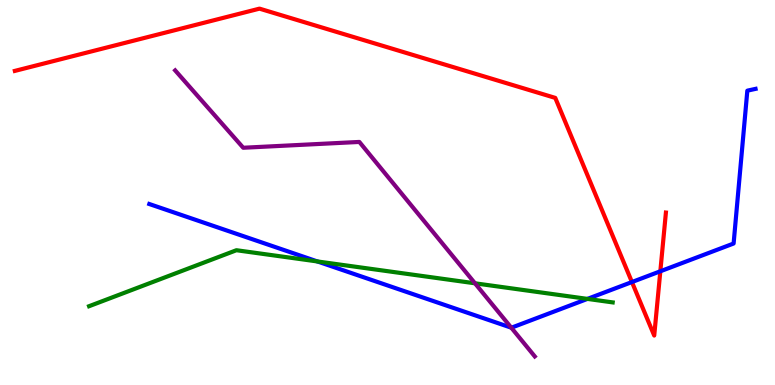[{'lines': ['blue', 'red'], 'intersections': [{'x': 8.15, 'y': 2.67}, {'x': 8.52, 'y': 2.95}]}, {'lines': ['green', 'red'], 'intersections': []}, {'lines': ['purple', 'red'], 'intersections': []}, {'lines': ['blue', 'green'], 'intersections': [{'x': 4.1, 'y': 3.21}, {'x': 7.58, 'y': 2.24}]}, {'lines': ['blue', 'purple'], 'intersections': [{'x': 6.6, 'y': 1.49}]}, {'lines': ['green', 'purple'], 'intersections': [{'x': 6.13, 'y': 2.64}]}]